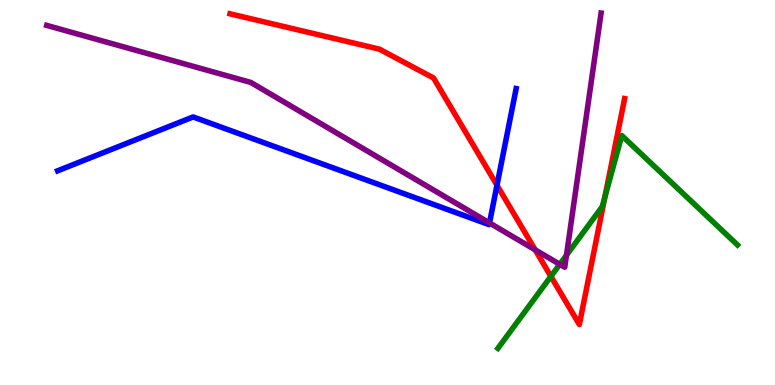[{'lines': ['blue', 'red'], 'intersections': [{'x': 6.41, 'y': 5.19}]}, {'lines': ['green', 'red'], 'intersections': [{'x': 7.11, 'y': 2.82}, {'x': 7.81, 'y': 4.88}]}, {'lines': ['purple', 'red'], 'intersections': [{'x': 6.91, 'y': 3.51}]}, {'lines': ['blue', 'green'], 'intersections': []}, {'lines': ['blue', 'purple'], 'intersections': [{'x': 6.32, 'y': 4.21}]}, {'lines': ['green', 'purple'], 'intersections': [{'x': 7.22, 'y': 3.13}, {'x': 7.31, 'y': 3.37}]}]